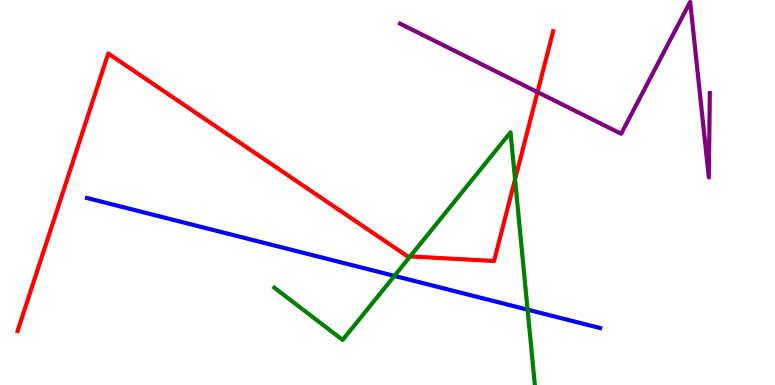[{'lines': ['blue', 'red'], 'intersections': []}, {'lines': ['green', 'red'], 'intersections': [{'x': 5.29, 'y': 3.34}, {'x': 6.65, 'y': 5.34}]}, {'lines': ['purple', 'red'], 'intersections': [{'x': 6.94, 'y': 7.61}]}, {'lines': ['blue', 'green'], 'intersections': [{'x': 5.09, 'y': 2.83}, {'x': 6.81, 'y': 1.96}]}, {'lines': ['blue', 'purple'], 'intersections': []}, {'lines': ['green', 'purple'], 'intersections': []}]